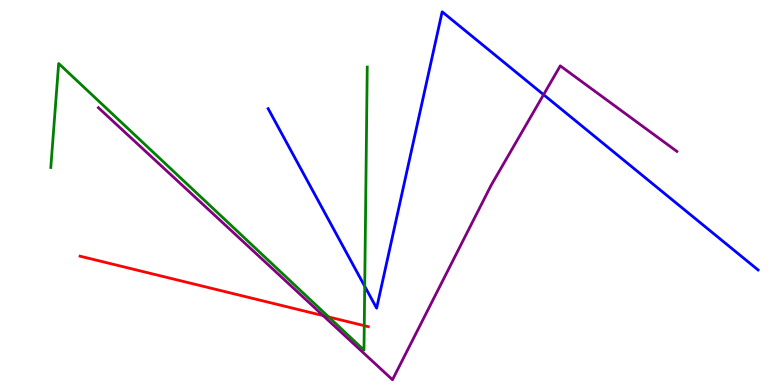[{'lines': ['blue', 'red'], 'intersections': []}, {'lines': ['green', 'red'], 'intersections': [{'x': 4.24, 'y': 1.77}, {'x': 4.7, 'y': 1.54}]}, {'lines': ['purple', 'red'], 'intersections': [{'x': 4.17, 'y': 1.8}]}, {'lines': ['blue', 'green'], 'intersections': [{'x': 4.71, 'y': 2.56}]}, {'lines': ['blue', 'purple'], 'intersections': [{'x': 7.01, 'y': 7.54}]}, {'lines': ['green', 'purple'], 'intersections': []}]